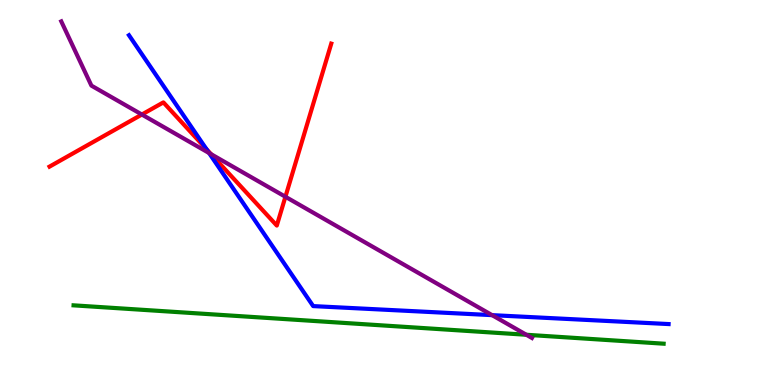[{'lines': ['blue', 'red'], 'intersections': [{'x': 2.66, 'y': 6.13}]}, {'lines': ['green', 'red'], 'intersections': []}, {'lines': ['purple', 'red'], 'intersections': [{'x': 1.83, 'y': 7.03}, {'x': 2.72, 'y': 6.0}, {'x': 3.68, 'y': 4.89}]}, {'lines': ['blue', 'green'], 'intersections': []}, {'lines': ['blue', 'purple'], 'intersections': [{'x': 2.7, 'y': 6.03}, {'x': 6.35, 'y': 1.81}]}, {'lines': ['green', 'purple'], 'intersections': [{'x': 6.79, 'y': 1.3}]}]